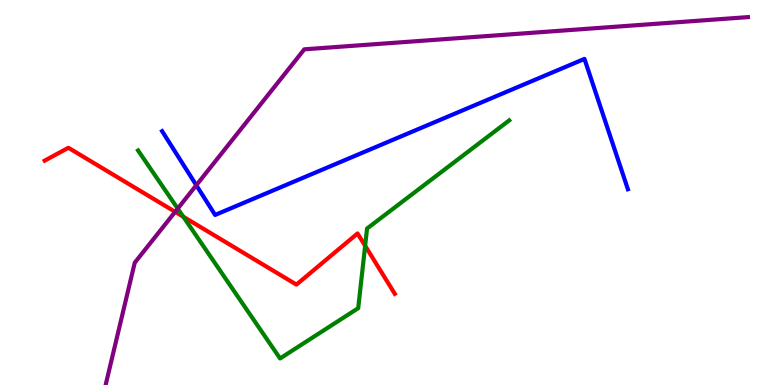[{'lines': ['blue', 'red'], 'intersections': []}, {'lines': ['green', 'red'], 'intersections': [{'x': 2.37, 'y': 4.37}, {'x': 4.71, 'y': 3.62}]}, {'lines': ['purple', 'red'], 'intersections': [{'x': 2.26, 'y': 4.5}]}, {'lines': ['blue', 'green'], 'intersections': []}, {'lines': ['blue', 'purple'], 'intersections': [{'x': 2.53, 'y': 5.19}]}, {'lines': ['green', 'purple'], 'intersections': [{'x': 2.29, 'y': 4.58}]}]